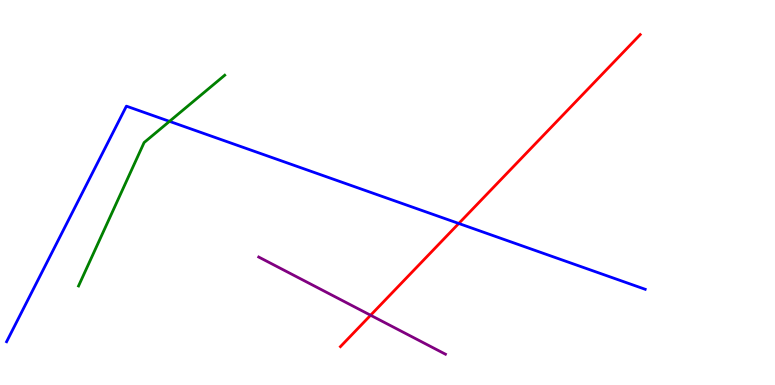[{'lines': ['blue', 'red'], 'intersections': [{'x': 5.92, 'y': 4.2}]}, {'lines': ['green', 'red'], 'intersections': []}, {'lines': ['purple', 'red'], 'intersections': [{'x': 4.78, 'y': 1.81}]}, {'lines': ['blue', 'green'], 'intersections': [{'x': 2.19, 'y': 6.85}]}, {'lines': ['blue', 'purple'], 'intersections': []}, {'lines': ['green', 'purple'], 'intersections': []}]